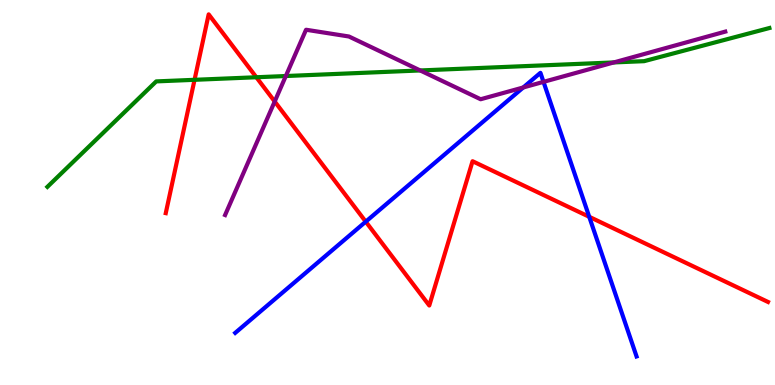[{'lines': ['blue', 'red'], 'intersections': [{'x': 4.72, 'y': 4.24}, {'x': 7.6, 'y': 4.37}]}, {'lines': ['green', 'red'], 'intersections': [{'x': 2.51, 'y': 7.93}, {'x': 3.31, 'y': 7.99}]}, {'lines': ['purple', 'red'], 'intersections': [{'x': 3.54, 'y': 7.36}]}, {'lines': ['blue', 'green'], 'intersections': []}, {'lines': ['blue', 'purple'], 'intersections': [{'x': 6.75, 'y': 7.73}, {'x': 7.01, 'y': 7.87}]}, {'lines': ['green', 'purple'], 'intersections': [{'x': 3.69, 'y': 8.03}, {'x': 5.42, 'y': 8.17}, {'x': 7.92, 'y': 8.38}]}]